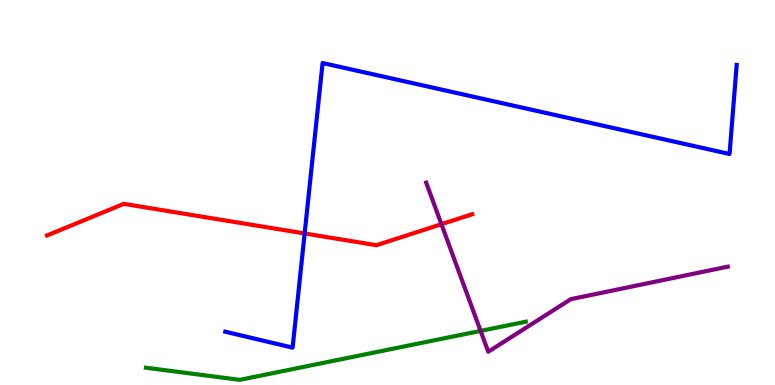[{'lines': ['blue', 'red'], 'intersections': [{'x': 3.93, 'y': 3.94}]}, {'lines': ['green', 'red'], 'intersections': []}, {'lines': ['purple', 'red'], 'intersections': [{'x': 5.7, 'y': 4.18}]}, {'lines': ['blue', 'green'], 'intersections': []}, {'lines': ['blue', 'purple'], 'intersections': []}, {'lines': ['green', 'purple'], 'intersections': [{'x': 6.2, 'y': 1.41}]}]